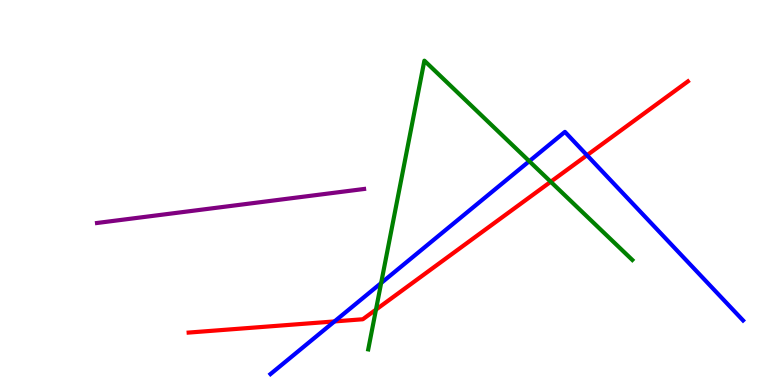[{'lines': ['blue', 'red'], 'intersections': [{'x': 4.32, 'y': 1.65}, {'x': 7.57, 'y': 5.97}]}, {'lines': ['green', 'red'], 'intersections': [{'x': 4.85, 'y': 1.96}, {'x': 7.11, 'y': 5.28}]}, {'lines': ['purple', 'red'], 'intersections': []}, {'lines': ['blue', 'green'], 'intersections': [{'x': 4.92, 'y': 2.65}, {'x': 6.83, 'y': 5.81}]}, {'lines': ['blue', 'purple'], 'intersections': []}, {'lines': ['green', 'purple'], 'intersections': []}]